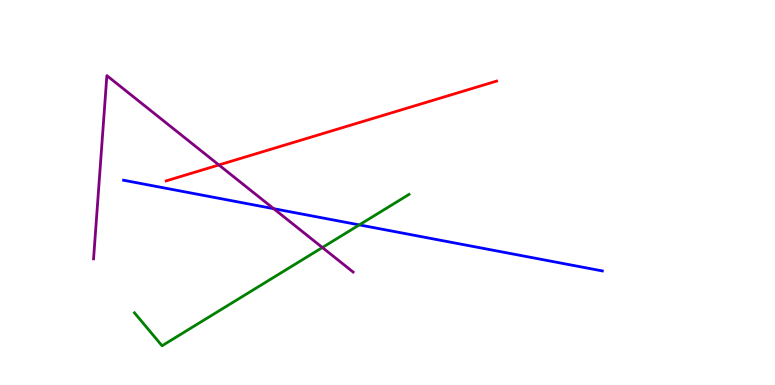[{'lines': ['blue', 'red'], 'intersections': []}, {'lines': ['green', 'red'], 'intersections': []}, {'lines': ['purple', 'red'], 'intersections': [{'x': 2.82, 'y': 5.72}]}, {'lines': ['blue', 'green'], 'intersections': [{'x': 4.64, 'y': 4.16}]}, {'lines': ['blue', 'purple'], 'intersections': [{'x': 3.53, 'y': 4.58}]}, {'lines': ['green', 'purple'], 'intersections': [{'x': 4.16, 'y': 3.57}]}]